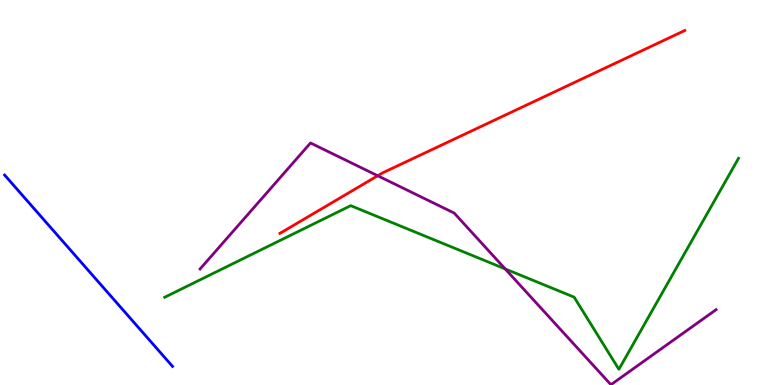[{'lines': ['blue', 'red'], 'intersections': []}, {'lines': ['green', 'red'], 'intersections': []}, {'lines': ['purple', 'red'], 'intersections': [{'x': 4.87, 'y': 5.44}]}, {'lines': ['blue', 'green'], 'intersections': []}, {'lines': ['blue', 'purple'], 'intersections': []}, {'lines': ['green', 'purple'], 'intersections': [{'x': 6.52, 'y': 3.01}]}]